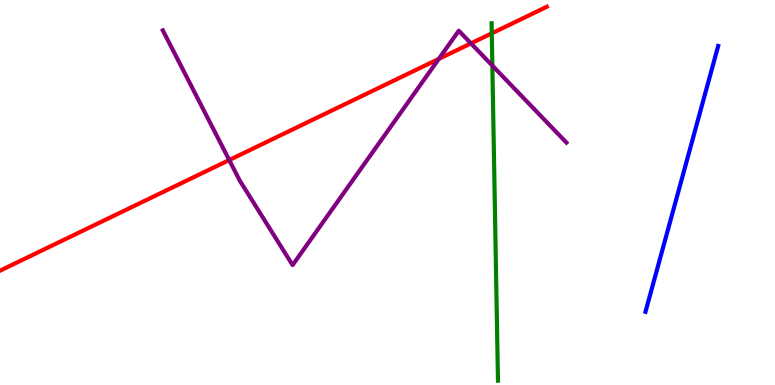[{'lines': ['blue', 'red'], 'intersections': []}, {'lines': ['green', 'red'], 'intersections': [{'x': 6.35, 'y': 9.13}]}, {'lines': ['purple', 'red'], 'intersections': [{'x': 2.96, 'y': 5.84}, {'x': 5.66, 'y': 8.47}, {'x': 6.08, 'y': 8.87}]}, {'lines': ['blue', 'green'], 'intersections': []}, {'lines': ['blue', 'purple'], 'intersections': []}, {'lines': ['green', 'purple'], 'intersections': [{'x': 6.35, 'y': 8.3}]}]